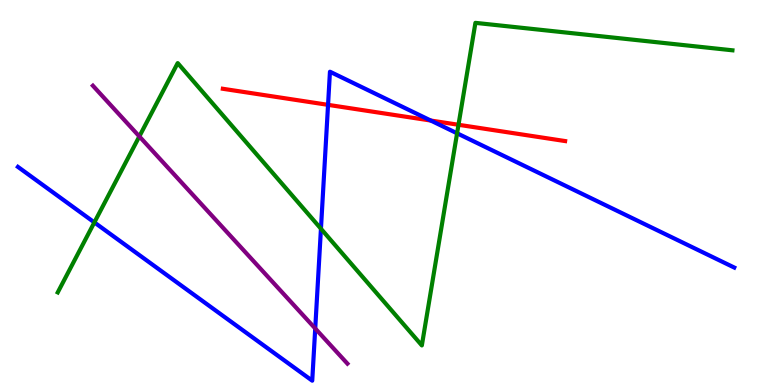[{'lines': ['blue', 'red'], 'intersections': [{'x': 4.23, 'y': 7.28}, {'x': 5.56, 'y': 6.87}]}, {'lines': ['green', 'red'], 'intersections': [{'x': 5.92, 'y': 6.76}]}, {'lines': ['purple', 'red'], 'intersections': []}, {'lines': ['blue', 'green'], 'intersections': [{'x': 1.22, 'y': 4.22}, {'x': 4.14, 'y': 4.06}, {'x': 5.9, 'y': 6.54}]}, {'lines': ['blue', 'purple'], 'intersections': [{'x': 4.07, 'y': 1.47}]}, {'lines': ['green', 'purple'], 'intersections': [{'x': 1.8, 'y': 6.46}]}]